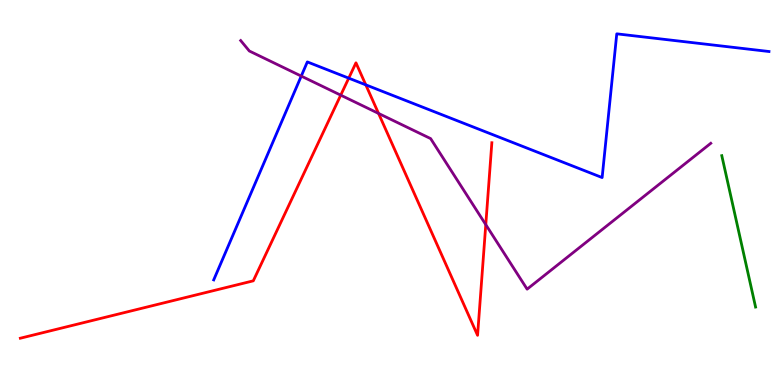[{'lines': ['blue', 'red'], 'intersections': [{'x': 4.5, 'y': 7.97}, {'x': 4.72, 'y': 7.8}]}, {'lines': ['green', 'red'], 'intersections': []}, {'lines': ['purple', 'red'], 'intersections': [{'x': 4.4, 'y': 7.53}, {'x': 4.88, 'y': 7.05}, {'x': 6.27, 'y': 4.17}]}, {'lines': ['blue', 'green'], 'intersections': []}, {'lines': ['blue', 'purple'], 'intersections': [{'x': 3.89, 'y': 8.02}]}, {'lines': ['green', 'purple'], 'intersections': []}]